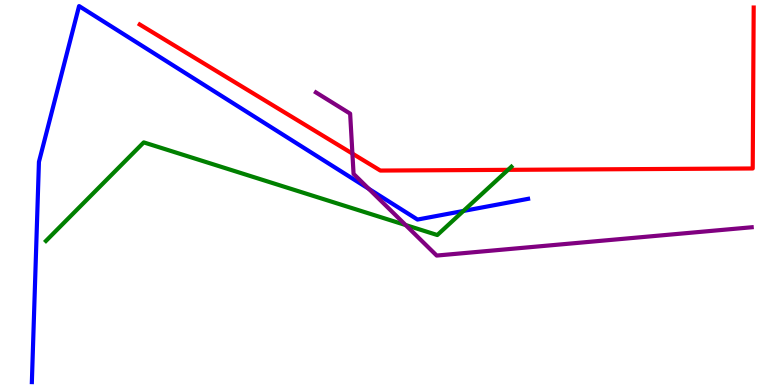[{'lines': ['blue', 'red'], 'intersections': []}, {'lines': ['green', 'red'], 'intersections': [{'x': 6.56, 'y': 5.59}]}, {'lines': ['purple', 'red'], 'intersections': [{'x': 4.55, 'y': 6.01}]}, {'lines': ['blue', 'green'], 'intersections': [{'x': 5.98, 'y': 4.52}]}, {'lines': ['blue', 'purple'], 'intersections': [{'x': 4.76, 'y': 5.1}]}, {'lines': ['green', 'purple'], 'intersections': [{'x': 5.23, 'y': 4.15}]}]